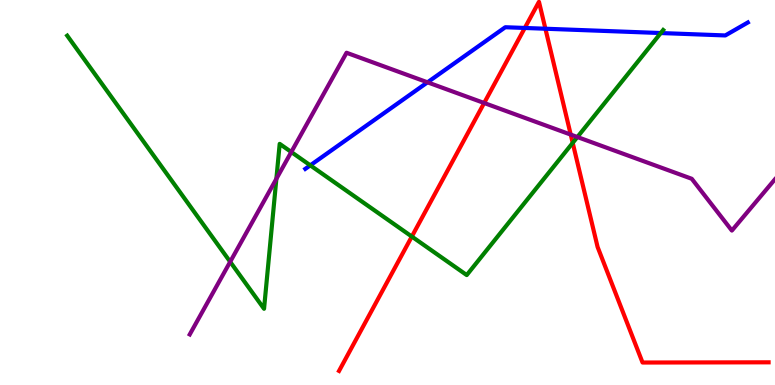[{'lines': ['blue', 'red'], 'intersections': [{'x': 6.77, 'y': 9.27}, {'x': 7.04, 'y': 9.25}]}, {'lines': ['green', 'red'], 'intersections': [{'x': 5.31, 'y': 3.86}, {'x': 7.39, 'y': 6.29}]}, {'lines': ['purple', 'red'], 'intersections': [{'x': 6.25, 'y': 7.32}, {'x': 7.36, 'y': 6.5}]}, {'lines': ['blue', 'green'], 'intersections': [{'x': 4.0, 'y': 5.71}, {'x': 8.53, 'y': 9.14}]}, {'lines': ['blue', 'purple'], 'intersections': [{'x': 5.52, 'y': 7.86}]}, {'lines': ['green', 'purple'], 'intersections': [{'x': 2.97, 'y': 3.2}, {'x': 3.57, 'y': 5.36}, {'x': 3.76, 'y': 6.05}, {'x': 7.45, 'y': 6.44}]}]